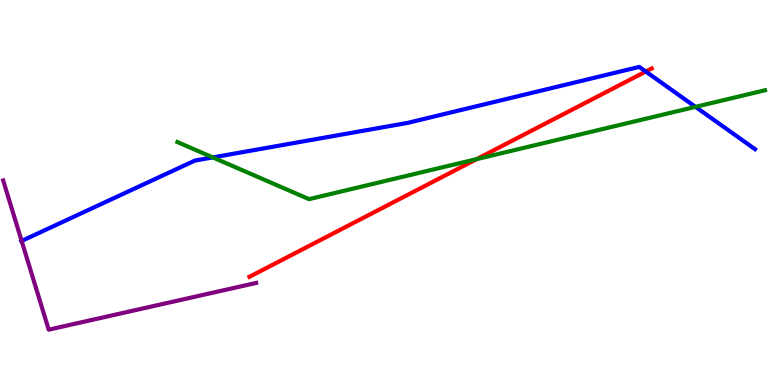[{'lines': ['blue', 'red'], 'intersections': [{'x': 8.33, 'y': 8.14}]}, {'lines': ['green', 'red'], 'intersections': [{'x': 6.15, 'y': 5.87}]}, {'lines': ['purple', 'red'], 'intersections': []}, {'lines': ['blue', 'green'], 'intersections': [{'x': 2.75, 'y': 5.91}, {'x': 8.97, 'y': 7.22}]}, {'lines': ['blue', 'purple'], 'intersections': [{'x': 0.279, 'y': 3.74}]}, {'lines': ['green', 'purple'], 'intersections': []}]